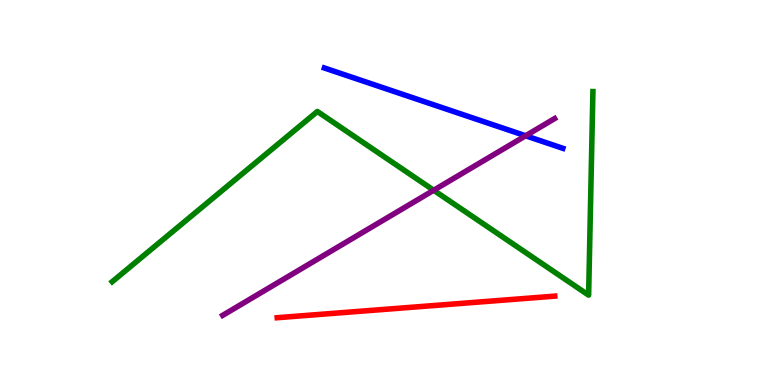[{'lines': ['blue', 'red'], 'intersections': []}, {'lines': ['green', 'red'], 'intersections': []}, {'lines': ['purple', 'red'], 'intersections': []}, {'lines': ['blue', 'green'], 'intersections': []}, {'lines': ['blue', 'purple'], 'intersections': [{'x': 6.78, 'y': 6.47}]}, {'lines': ['green', 'purple'], 'intersections': [{'x': 5.6, 'y': 5.06}]}]